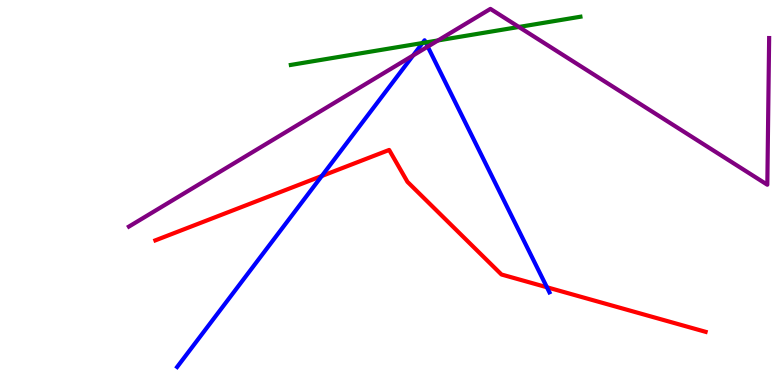[{'lines': ['blue', 'red'], 'intersections': [{'x': 4.15, 'y': 5.43}, {'x': 7.06, 'y': 2.54}]}, {'lines': ['green', 'red'], 'intersections': []}, {'lines': ['purple', 'red'], 'intersections': []}, {'lines': ['blue', 'green'], 'intersections': [{'x': 5.45, 'y': 8.88}, {'x': 5.49, 'y': 8.9}]}, {'lines': ['blue', 'purple'], 'intersections': [{'x': 5.33, 'y': 8.56}, {'x': 5.52, 'y': 8.79}]}, {'lines': ['green', 'purple'], 'intersections': [{'x': 5.65, 'y': 8.95}, {'x': 6.7, 'y': 9.3}]}]